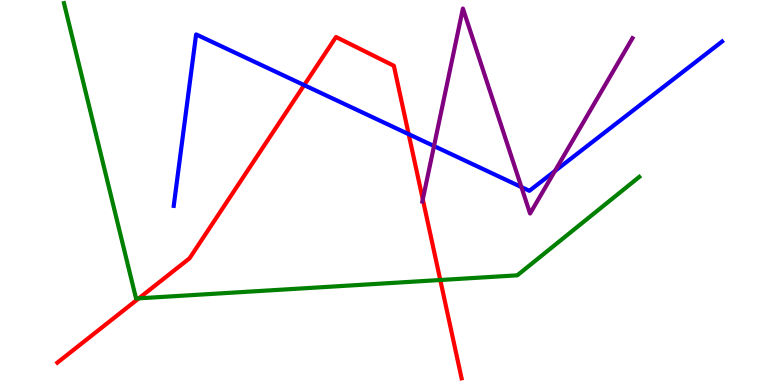[{'lines': ['blue', 'red'], 'intersections': [{'x': 3.92, 'y': 7.79}, {'x': 5.27, 'y': 6.52}]}, {'lines': ['green', 'red'], 'intersections': [{'x': 1.79, 'y': 2.25}, {'x': 5.68, 'y': 2.73}]}, {'lines': ['purple', 'red'], 'intersections': [{'x': 5.46, 'y': 4.82}]}, {'lines': ['blue', 'green'], 'intersections': []}, {'lines': ['blue', 'purple'], 'intersections': [{'x': 5.6, 'y': 6.21}, {'x': 6.73, 'y': 5.14}, {'x': 7.16, 'y': 5.56}]}, {'lines': ['green', 'purple'], 'intersections': []}]